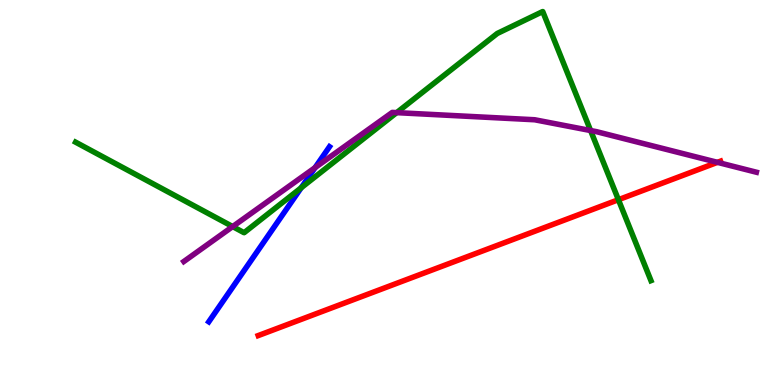[{'lines': ['blue', 'red'], 'intersections': []}, {'lines': ['green', 'red'], 'intersections': [{'x': 7.98, 'y': 4.81}]}, {'lines': ['purple', 'red'], 'intersections': [{'x': 9.26, 'y': 5.78}]}, {'lines': ['blue', 'green'], 'intersections': [{'x': 3.89, 'y': 5.12}]}, {'lines': ['blue', 'purple'], 'intersections': [{'x': 4.07, 'y': 5.65}]}, {'lines': ['green', 'purple'], 'intersections': [{'x': 3.0, 'y': 4.11}, {'x': 5.12, 'y': 7.07}, {'x': 7.62, 'y': 6.61}]}]